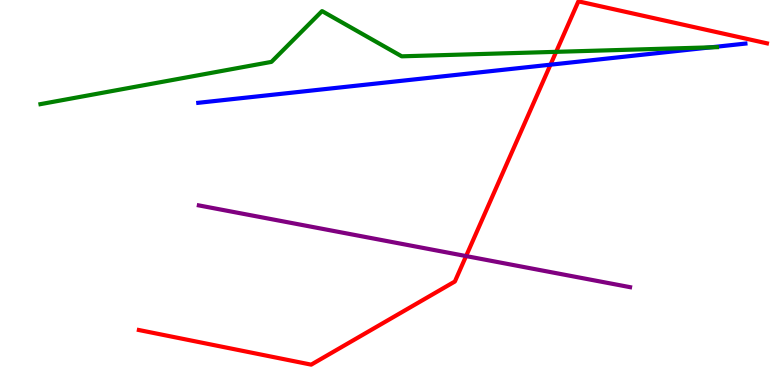[{'lines': ['blue', 'red'], 'intersections': [{'x': 7.1, 'y': 8.32}]}, {'lines': ['green', 'red'], 'intersections': [{'x': 7.18, 'y': 8.65}]}, {'lines': ['purple', 'red'], 'intersections': [{'x': 6.01, 'y': 3.35}]}, {'lines': ['blue', 'green'], 'intersections': [{'x': 9.17, 'y': 8.77}]}, {'lines': ['blue', 'purple'], 'intersections': []}, {'lines': ['green', 'purple'], 'intersections': []}]